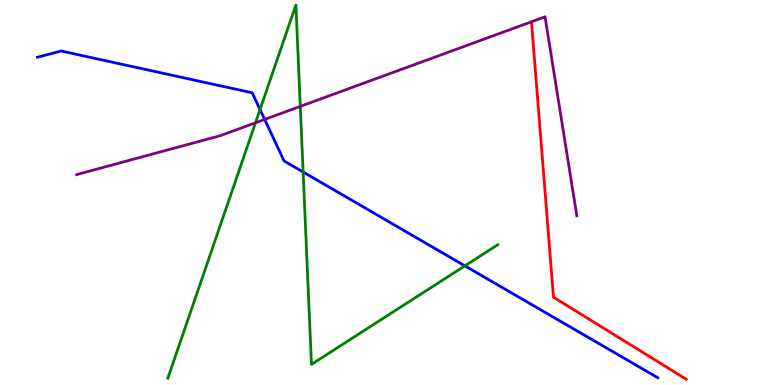[{'lines': ['blue', 'red'], 'intersections': []}, {'lines': ['green', 'red'], 'intersections': []}, {'lines': ['purple', 'red'], 'intersections': []}, {'lines': ['blue', 'green'], 'intersections': [{'x': 3.36, 'y': 7.15}, {'x': 3.91, 'y': 5.53}, {'x': 6.0, 'y': 3.09}]}, {'lines': ['blue', 'purple'], 'intersections': [{'x': 3.41, 'y': 6.9}]}, {'lines': ['green', 'purple'], 'intersections': [{'x': 3.3, 'y': 6.81}, {'x': 3.87, 'y': 7.24}]}]